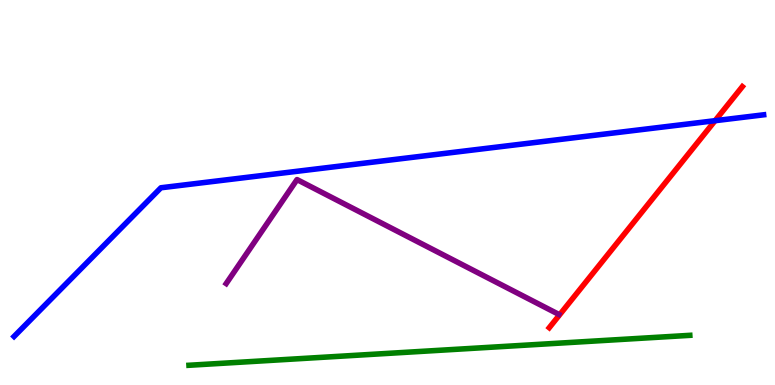[{'lines': ['blue', 'red'], 'intersections': [{'x': 9.23, 'y': 6.87}]}, {'lines': ['green', 'red'], 'intersections': []}, {'lines': ['purple', 'red'], 'intersections': []}, {'lines': ['blue', 'green'], 'intersections': []}, {'lines': ['blue', 'purple'], 'intersections': []}, {'lines': ['green', 'purple'], 'intersections': []}]